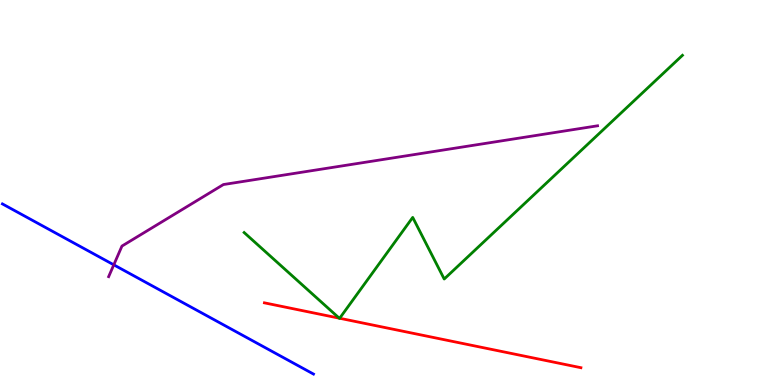[{'lines': ['blue', 'red'], 'intersections': []}, {'lines': ['green', 'red'], 'intersections': [{'x': 4.38, 'y': 1.74}, {'x': 4.38, 'y': 1.73}]}, {'lines': ['purple', 'red'], 'intersections': []}, {'lines': ['blue', 'green'], 'intersections': []}, {'lines': ['blue', 'purple'], 'intersections': [{'x': 1.47, 'y': 3.12}]}, {'lines': ['green', 'purple'], 'intersections': []}]